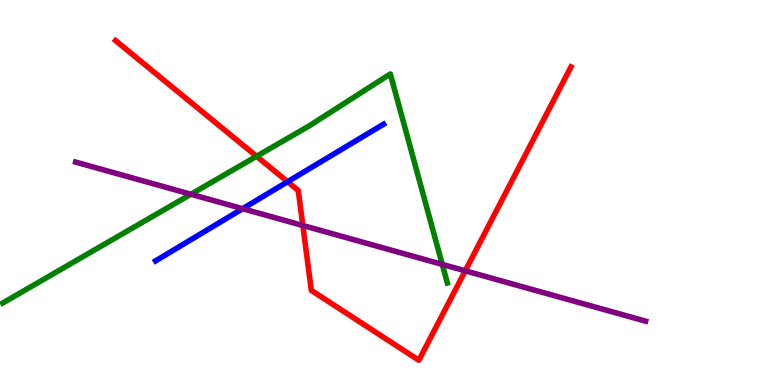[{'lines': ['blue', 'red'], 'intersections': [{'x': 3.71, 'y': 5.28}]}, {'lines': ['green', 'red'], 'intersections': [{'x': 3.31, 'y': 5.94}]}, {'lines': ['purple', 'red'], 'intersections': [{'x': 3.91, 'y': 4.14}, {'x': 6.0, 'y': 2.97}]}, {'lines': ['blue', 'green'], 'intersections': []}, {'lines': ['blue', 'purple'], 'intersections': [{'x': 3.13, 'y': 4.58}]}, {'lines': ['green', 'purple'], 'intersections': [{'x': 2.46, 'y': 4.95}, {'x': 5.71, 'y': 3.13}]}]